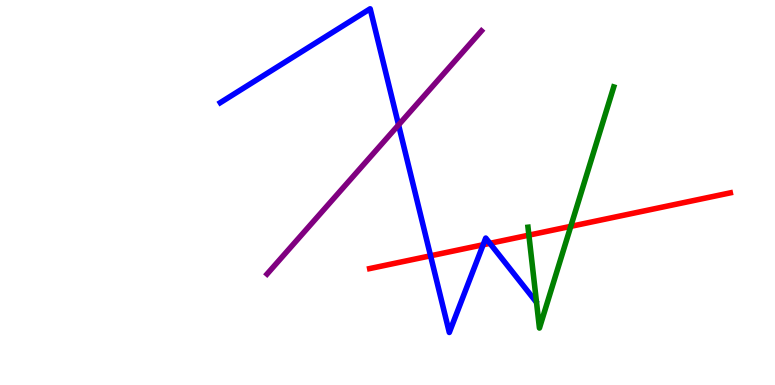[{'lines': ['blue', 'red'], 'intersections': [{'x': 5.56, 'y': 3.36}, {'x': 6.23, 'y': 3.64}, {'x': 6.32, 'y': 3.68}]}, {'lines': ['green', 'red'], 'intersections': [{'x': 6.82, 'y': 3.89}, {'x': 7.36, 'y': 4.12}]}, {'lines': ['purple', 'red'], 'intersections': []}, {'lines': ['blue', 'green'], 'intersections': []}, {'lines': ['blue', 'purple'], 'intersections': [{'x': 5.14, 'y': 6.76}]}, {'lines': ['green', 'purple'], 'intersections': []}]